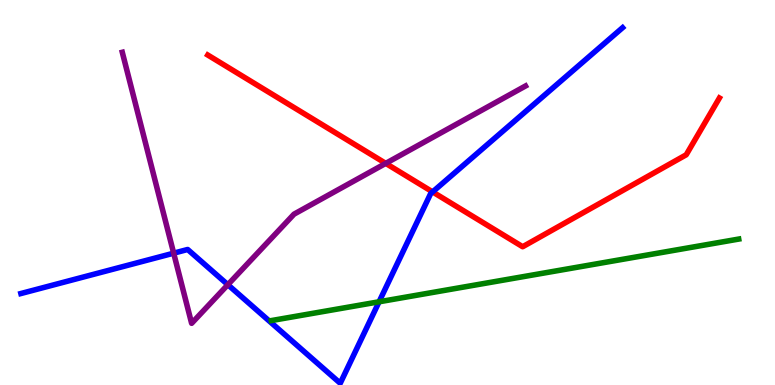[{'lines': ['blue', 'red'], 'intersections': [{'x': 5.58, 'y': 5.02}]}, {'lines': ['green', 'red'], 'intersections': []}, {'lines': ['purple', 'red'], 'intersections': [{'x': 4.98, 'y': 5.76}]}, {'lines': ['blue', 'green'], 'intersections': [{'x': 4.89, 'y': 2.16}]}, {'lines': ['blue', 'purple'], 'intersections': [{'x': 2.24, 'y': 3.42}, {'x': 2.94, 'y': 2.6}]}, {'lines': ['green', 'purple'], 'intersections': []}]